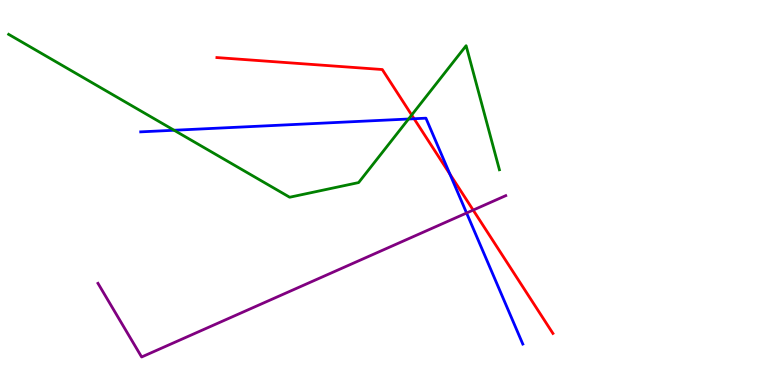[{'lines': ['blue', 'red'], 'intersections': [{'x': 5.34, 'y': 6.92}, {'x': 5.81, 'y': 5.48}]}, {'lines': ['green', 'red'], 'intersections': [{'x': 5.31, 'y': 7.01}]}, {'lines': ['purple', 'red'], 'intersections': [{'x': 6.11, 'y': 4.54}]}, {'lines': ['blue', 'green'], 'intersections': [{'x': 2.25, 'y': 6.62}, {'x': 5.27, 'y': 6.91}]}, {'lines': ['blue', 'purple'], 'intersections': [{'x': 6.02, 'y': 4.47}]}, {'lines': ['green', 'purple'], 'intersections': []}]